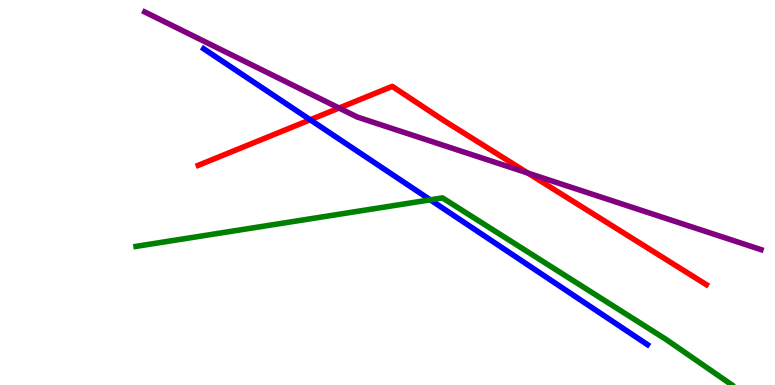[{'lines': ['blue', 'red'], 'intersections': [{'x': 4.0, 'y': 6.89}]}, {'lines': ['green', 'red'], 'intersections': []}, {'lines': ['purple', 'red'], 'intersections': [{'x': 4.38, 'y': 7.19}, {'x': 6.81, 'y': 5.51}]}, {'lines': ['blue', 'green'], 'intersections': [{'x': 5.55, 'y': 4.81}]}, {'lines': ['blue', 'purple'], 'intersections': []}, {'lines': ['green', 'purple'], 'intersections': []}]